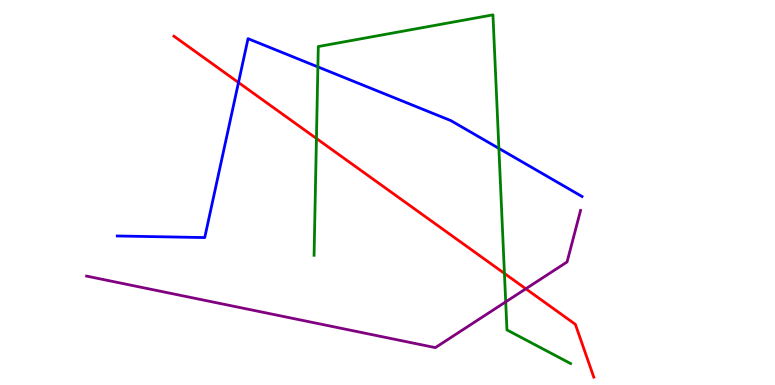[{'lines': ['blue', 'red'], 'intersections': [{'x': 3.08, 'y': 7.86}]}, {'lines': ['green', 'red'], 'intersections': [{'x': 4.08, 'y': 6.4}, {'x': 6.51, 'y': 2.9}]}, {'lines': ['purple', 'red'], 'intersections': [{'x': 6.78, 'y': 2.5}]}, {'lines': ['blue', 'green'], 'intersections': [{'x': 4.1, 'y': 8.26}, {'x': 6.44, 'y': 6.15}]}, {'lines': ['blue', 'purple'], 'intersections': []}, {'lines': ['green', 'purple'], 'intersections': [{'x': 6.53, 'y': 2.16}]}]